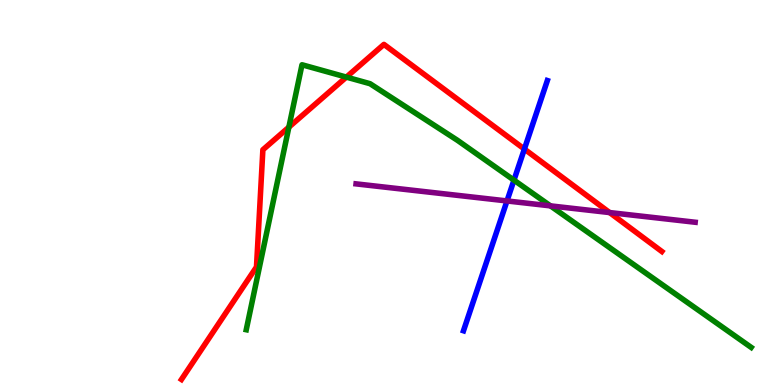[{'lines': ['blue', 'red'], 'intersections': [{'x': 6.77, 'y': 6.13}]}, {'lines': ['green', 'red'], 'intersections': [{'x': 3.73, 'y': 6.7}, {'x': 4.47, 'y': 8.0}]}, {'lines': ['purple', 'red'], 'intersections': [{'x': 7.87, 'y': 4.48}]}, {'lines': ['blue', 'green'], 'intersections': [{'x': 6.63, 'y': 5.32}]}, {'lines': ['blue', 'purple'], 'intersections': [{'x': 6.54, 'y': 4.78}]}, {'lines': ['green', 'purple'], 'intersections': [{'x': 7.1, 'y': 4.65}]}]